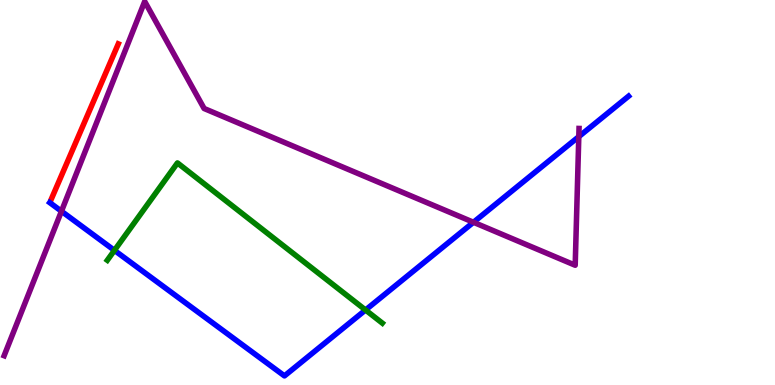[{'lines': ['blue', 'red'], 'intersections': []}, {'lines': ['green', 'red'], 'intersections': []}, {'lines': ['purple', 'red'], 'intersections': []}, {'lines': ['blue', 'green'], 'intersections': [{'x': 1.48, 'y': 3.5}, {'x': 4.72, 'y': 1.95}]}, {'lines': ['blue', 'purple'], 'intersections': [{'x': 0.793, 'y': 4.51}, {'x': 6.11, 'y': 4.23}, {'x': 7.47, 'y': 6.45}]}, {'lines': ['green', 'purple'], 'intersections': []}]